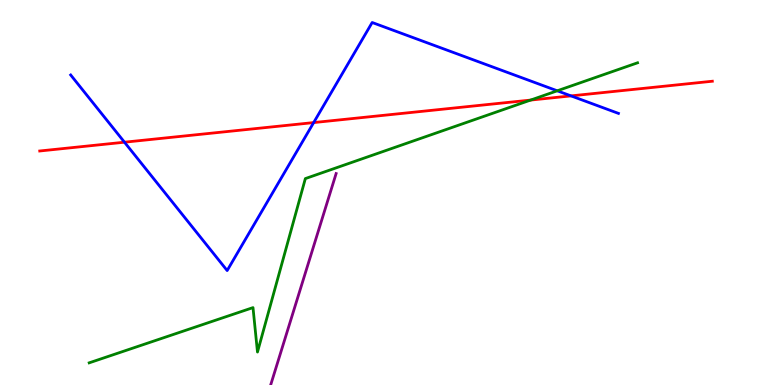[{'lines': ['blue', 'red'], 'intersections': [{'x': 1.61, 'y': 6.31}, {'x': 4.05, 'y': 6.82}, {'x': 7.37, 'y': 7.51}]}, {'lines': ['green', 'red'], 'intersections': [{'x': 6.85, 'y': 7.4}]}, {'lines': ['purple', 'red'], 'intersections': []}, {'lines': ['blue', 'green'], 'intersections': [{'x': 7.19, 'y': 7.64}]}, {'lines': ['blue', 'purple'], 'intersections': []}, {'lines': ['green', 'purple'], 'intersections': []}]